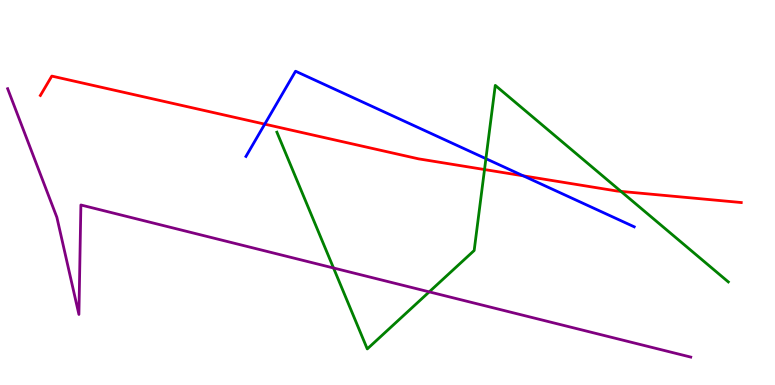[{'lines': ['blue', 'red'], 'intersections': [{'x': 3.42, 'y': 6.78}, {'x': 6.75, 'y': 5.43}]}, {'lines': ['green', 'red'], 'intersections': [{'x': 6.25, 'y': 5.6}, {'x': 8.01, 'y': 5.03}]}, {'lines': ['purple', 'red'], 'intersections': []}, {'lines': ['blue', 'green'], 'intersections': [{'x': 6.27, 'y': 5.88}]}, {'lines': ['blue', 'purple'], 'intersections': []}, {'lines': ['green', 'purple'], 'intersections': [{'x': 4.3, 'y': 3.04}, {'x': 5.54, 'y': 2.42}]}]